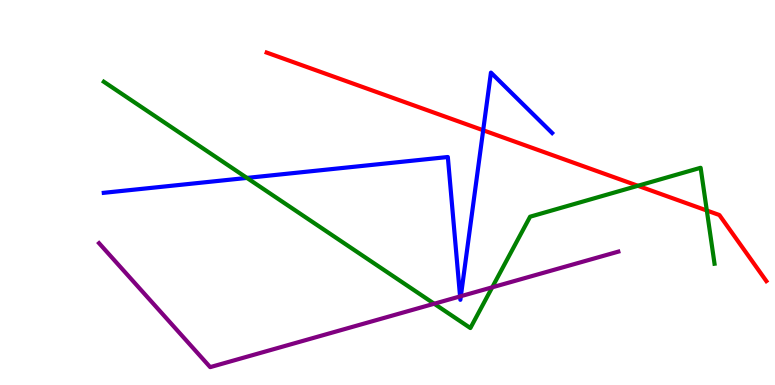[{'lines': ['blue', 'red'], 'intersections': [{'x': 6.23, 'y': 6.62}]}, {'lines': ['green', 'red'], 'intersections': [{'x': 8.23, 'y': 5.17}, {'x': 9.12, 'y': 4.53}]}, {'lines': ['purple', 'red'], 'intersections': []}, {'lines': ['blue', 'green'], 'intersections': [{'x': 3.19, 'y': 5.38}]}, {'lines': ['blue', 'purple'], 'intersections': [{'x': 5.94, 'y': 2.3}, {'x': 5.95, 'y': 2.31}]}, {'lines': ['green', 'purple'], 'intersections': [{'x': 5.6, 'y': 2.11}, {'x': 6.35, 'y': 2.54}]}]